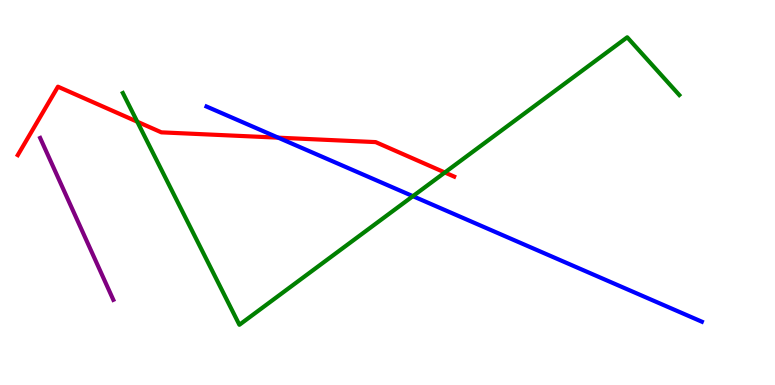[{'lines': ['blue', 'red'], 'intersections': [{'x': 3.59, 'y': 6.42}]}, {'lines': ['green', 'red'], 'intersections': [{'x': 1.77, 'y': 6.84}, {'x': 5.74, 'y': 5.52}]}, {'lines': ['purple', 'red'], 'intersections': []}, {'lines': ['blue', 'green'], 'intersections': [{'x': 5.33, 'y': 4.9}]}, {'lines': ['blue', 'purple'], 'intersections': []}, {'lines': ['green', 'purple'], 'intersections': []}]